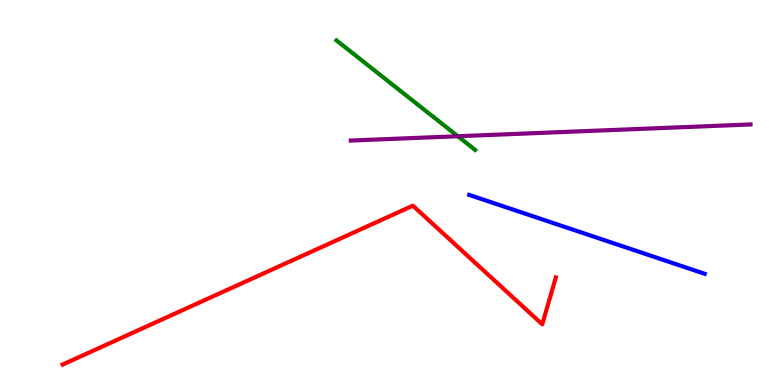[{'lines': ['blue', 'red'], 'intersections': []}, {'lines': ['green', 'red'], 'intersections': []}, {'lines': ['purple', 'red'], 'intersections': []}, {'lines': ['blue', 'green'], 'intersections': []}, {'lines': ['blue', 'purple'], 'intersections': []}, {'lines': ['green', 'purple'], 'intersections': [{'x': 5.91, 'y': 6.46}]}]